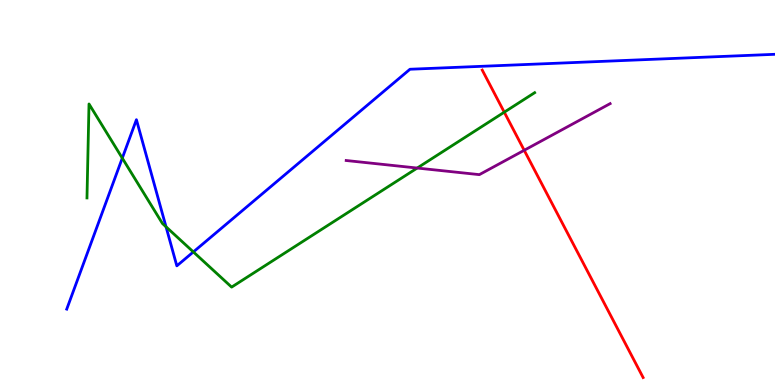[{'lines': ['blue', 'red'], 'intersections': []}, {'lines': ['green', 'red'], 'intersections': [{'x': 6.51, 'y': 7.09}]}, {'lines': ['purple', 'red'], 'intersections': [{'x': 6.76, 'y': 6.1}]}, {'lines': ['blue', 'green'], 'intersections': [{'x': 1.58, 'y': 5.89}, {'x': 2.14, 'y': 4.11}, {'x': 2.49, 'y': 3.46}]}, {'lines': ['blue', 'purple'], 'intersections': []}, {'lines': ['green', 'purple'], 'intersections': [{'x': 5.38, 'y': 5.64}]}]